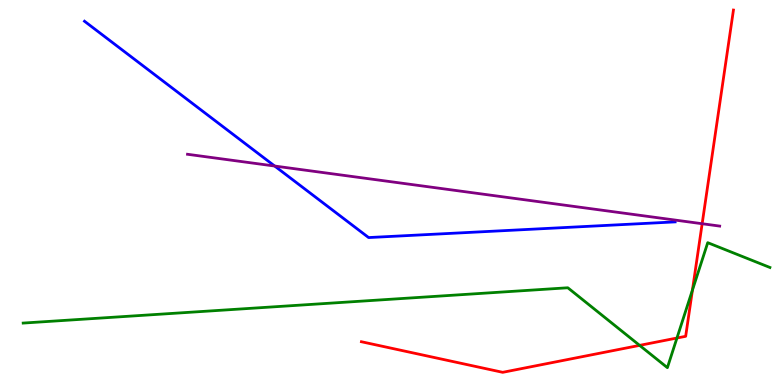[{'lines': ['blue', 'red'], 'intersections': []}, {'lines': ['green', 'red'], 'intersections': [{'x': 8.25, 'y': 1.03}, {'x': 8.73, 'y': 1.22}, {'x': 8.93, 'y': 2.47}]}, {'lines': ['purple', 'red'], 'intersections': [{'x': 9.06, 'y': 4.19}]}, {'lines': ['blue', 'green'], 'intersections': []}, {'lines': ['blue', 'purple'], 'intersections': [{'x': 3.54, 'y': 5.69}]}, {'lines': ['green', 'purple'], 'intersections': []}]